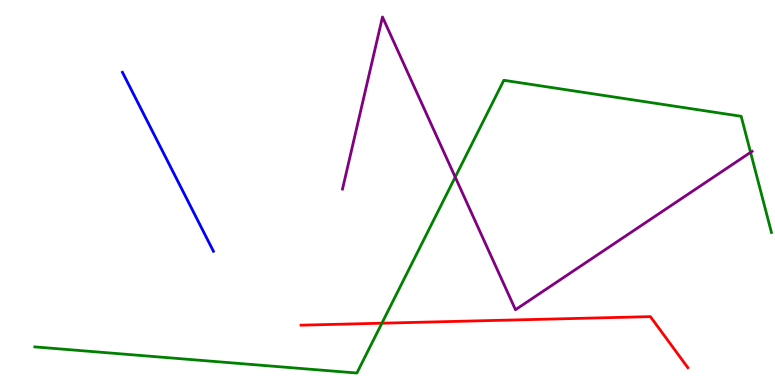[{'lines': ['blue', 'red'], 'intersections': []}, {'lines': ['green', 'red'], 'intersections': [{'x': 4.93, 'y': 1.61}]}, {'lines': ['purple', 'red'], 'intersections': []}, {'lines': ['blue', 'green'], 'intersections': []}, {'lines': ['blue', 'purple'], 'intersections': []}, {'lines': ['green', 'purple'], 'intersections': [{'x': 5.87, 'y': 5.4}, {'x': 9.68, 'y': 6.04}]}]